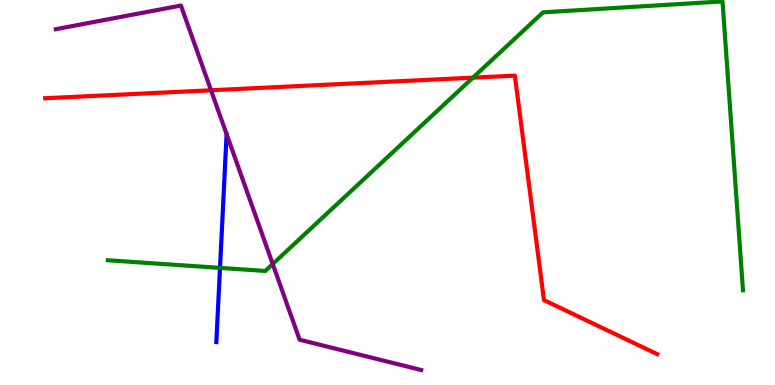[{'lines': ['blue', 'red'], 'intersections': []}, {'lines': ['green', 'red'], 'intersections': [{'x': 6.1, 'y': 7.98}]}, {'lines': ['purple', 'red'], 'intersections': [{'x': 2.72, 'y': 7.66}]}, {'lines': ['blue', 'green'], 'intersections': [{'x': 2.84, 'y': 3.04}]}, {'lines': ['blue', 'purple'], 'intersections': []}, {'lines': ['green', 'purple'], 'intersections': [{'x': 3.52, 'y': 3.14}]}]